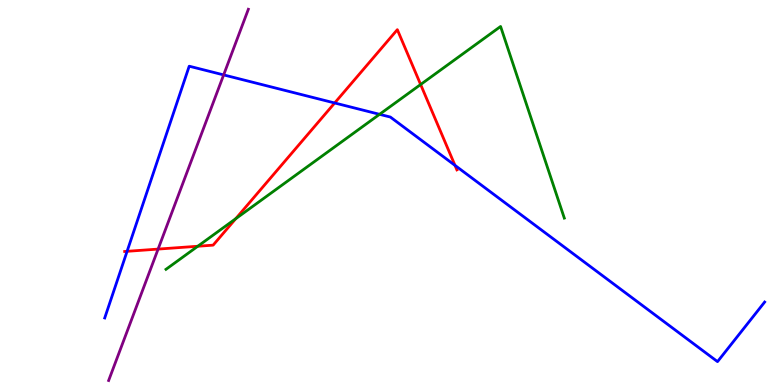[{'lines': ['blue', 'red'], 'intersections': [{'x': 1.64, 'y': 3.47}, {'x': 4.32, 'y': 7.33}, {'x': 5.87, 'y': 5.71}]}, {'lines': ['green', 'red'], 'intersections': [{'x': 2.55, 'y': 3.6}, {'x': 3.04, 'y': 4.32}, {'x': 5.43, 'y': 7.81}]}, {'lines': ['purple', 'red'], 'intersections': [{'x': 2.04, 'y': 3.53}]}, {'lines': ['blue', 'green'], 'intersections': [{'x': 4.9, 'y': 7.03}]}, {'lines': ['blue', 'purple'], 'intersections': [{'x': 2.89, 'y': 8.05}]}, {'lines': ['green', 'purple'], 'intersections': []}]